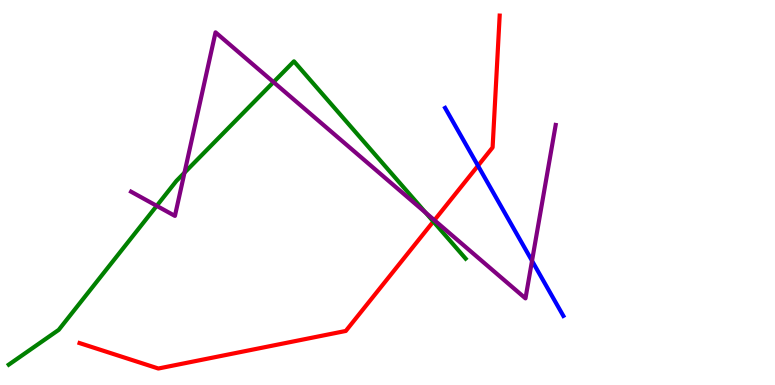[{'lines': ['blue', 'red'], 'intersections': [{'x': 6.17, 'y': 5.7}]}, {'lines': ['green', 'red'], 'intersections': [{'x': 5.59, 'y': 4.25}]}, {'lines': ['purple', 'red'], 'intersections': [{'x': 5.61, 'y': 4.28}]}, {'lines': ['blue', 'green'], 'intersections': []}, {'lines': ['blue', 'purple'], 'intersections': [{'x': 6.86, 'y': 3.23}]}, {'lines': ['green', 'purple'], 'intersections': [{'x': 2.02, 'y': 4.65}, {'x': 2.38, 'y': 5.51}, {'x': 3.53, 'y': 7.87}, {'x': 5.49, 'y': 4.47}]}]